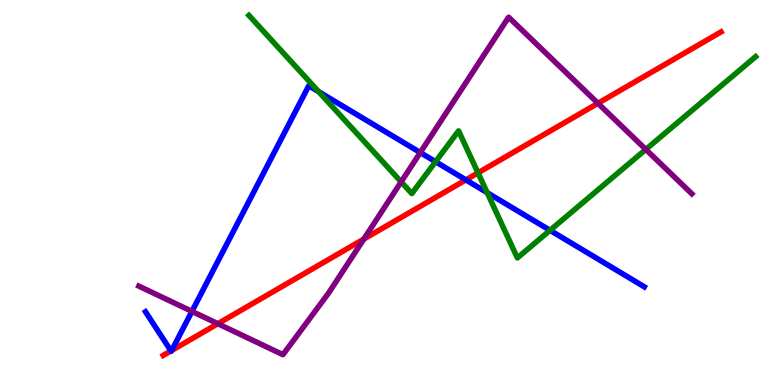[{'lines': ['blue', 'red'], 'intersections': [{'x': 2.21, 'y': 0.886}, {'x': 2.22, 'y': 0.897}, {'x': 6.01, 'y': 5.33}]}, {'lines': ['green', 'red'], 'intersections': [{'x': 6.17, 'y': 5.51}]}, {'lines': ['purple', 'red'], 'intersections': [{'x': 2.81, 'y': 1.59}, {'x': 4.69, 'y': 3.79}, {'x': 7.72, 'y': 7.32}]}, {'lines': ['blue', 'green'], 'intersections': [{'x': 4.11, 'y': 7.62}, {'x': 5.62, 'y': 5.8}, {'x': 6.29, 'y': 5.0}, {'x': 7.1, 'y': 4.02}]}, {'lines': ['blue', 'purple'], 'intersections': [{'x': 2.48, 'y': 1.91}, {'x': 5.42, 'y': 6.04}]}, {'lines': ['green', 'purple'], 'intersections': [{'x': 5.18, 'y': 5.28}, {'x': 8.33, 'y': 6.12}]}]